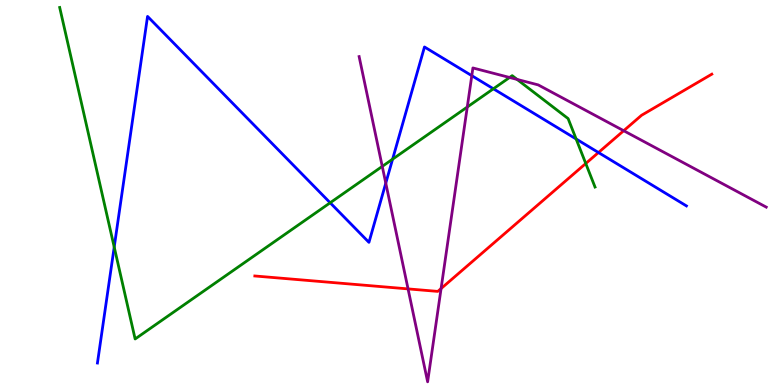[{'lines': ['blue', 'red'], 'intersections': [{'x': 7.72, 'y': 6.04}]}, {'lines': ['green', 'red'], 'intersections': [{'x': 7.56, 'y': 5.75}]}, {'lines': ['purple', 'red'], 'intersections': [{'x': 5.27, 'y': 2.5}, {'x': 5.69, 'y': 2.51}, {'x': 8.05, 'y': 6.6}]}, {'lines': ['blue', 'green'], 'intersections': [{'x': 1.47, 'y': 3.58}, {'x': 4.26, 'y': 4.73}, {'x': 5.07, 'y': 5.87}, {'x': 6.37, 'y': 7.69}, {'x': 7.43, 'y': 6.39}]}, {'lines': ['blue', 'purple'], 'intersections': [{'x': 4.98, 'y': 5.24}, {'x': 6.09, 'y': 8.03}]}, {'lines': ['green', 'purple'], 'intersections': [{'x': 4.93, 'y': 5.68}, {'x': 6.03, 'y': 7.22}, {'x': 6.58, 'y': 7.99}, {'x': 6.67, 'y': 7.94}]}]